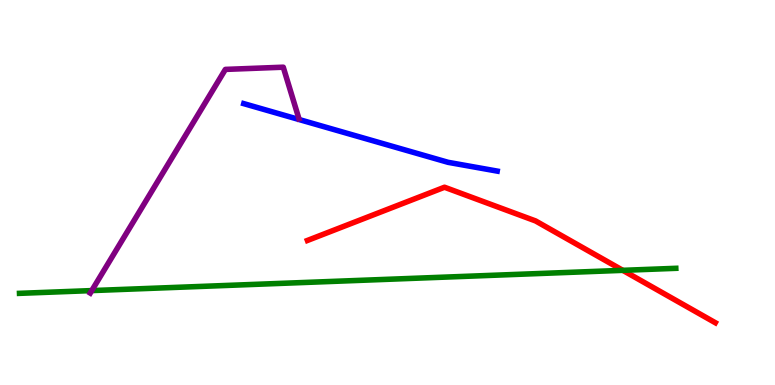[{'lines': ['blue', 'red'], 'intersections': []}, {'lines': ['green', 'red'], 'intersections': [{'x': 8.04, 'y': 2.98}]}, {'lines': ['purple', 'red'], 'intersections': []}, {'lines': ['blue', 'green'], 'intersections': []}, {'lines': ['blue', 'purple'], 'intersections': []}, {'lines': ['green', 'purple'], 'intersections': [{'x': 1.18, 'y': 2.45}]}]